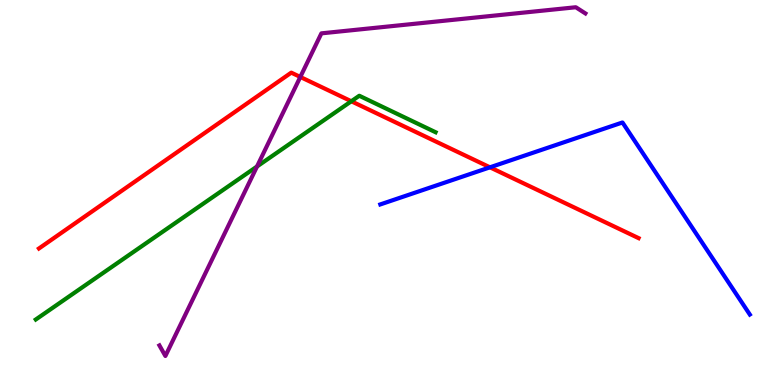[{'lines': ['blue', 'red'], 'intersections': [{'x': 6.32, 'y': 5.65}]}, {'lines': ['green', 'red'], 'intersections': [{'x': 4.53, 'y': 7.37}]}, {'lines': ['purple', 'red'], 'intersections': [{'x': 3.87, 'y': 8.0}]}, {'lines': ['blue', 'green'], 'intersections': []}, {'lines': ['blue', 'purple'], 'intersections': []}, {'lines': ['green', 'purple'], 'intersections': [{'x': 3.32, 'y': 5.68}]}]